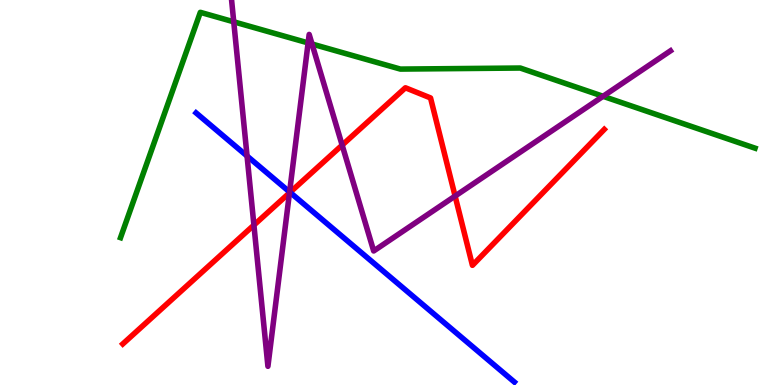[{'lines': ['blue', 'red'], 'intersections': [{'x': 3.74, 'y': 5.0}]}, {'lines': ['green', 'red'], 'intersections': []}, {'lines': ['purple', 'red'], 'intersections': [{'x': 3.28, 'y': 4.15}, {'x': 3.74, 'y': 4.99}, {'x': 4.41, 'y': 6.23}, {'x': 5.87, 'y': 4.91}]}, {'lines': ['blue', 'green'], 'intersections': []}, {'lines': ['blue', 'purple'], 'intersections': [{'x': 3.19, 'y': 5.95}, {'x': 3.74, 'y': 5.01}]}, {'lines': ['green', 'purple'], 'intersections': [{'x': 3.02, 'y': 9.43}, {'x': 3.98, 'y': 8.89}, {'x': 4.03, 'y': 8.86}, {'x': 7.78, 'y': 7.5}]}]